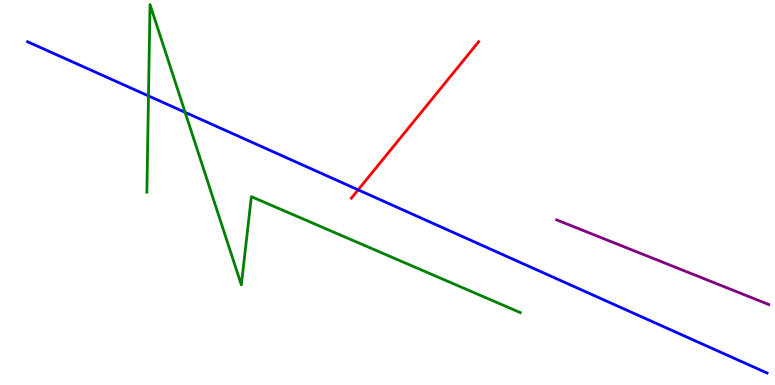[{'lines': ['blue', 'red'], 'intersections': [{'x': 4.62, 'y': 5.07}]}, {'lines': ['green', 'red'], 'intersections': []}, {'lines': ['purple', 'red'], 'intersections': []}, {'lines': ['blue', 'green'], 'intersections': [{'x': 1.92, 'y': 7.51}, {'x': 2.39, 'y': 7.08}]}, {'lines': ['blue', 'purple'], 'intersections': []}, {'lines': ['green', 'purple'], 'intersections': []}]